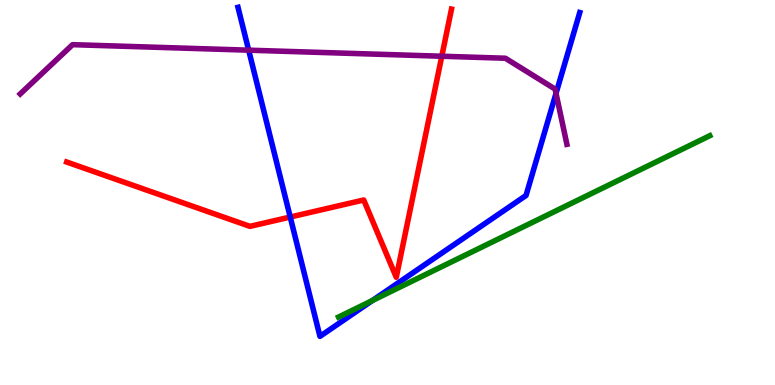[{'lines': ['blue', 'red'], 'intersections': [{'x': 3.74, 'y': 4.36}]}, {'lines': ['green', 'red'], 'intersections': []}, {'lines': ['purple', 'red'], 'intersections': [{'x': 5.7, 'y': 8.54}]}, {'lines': ['blue', 'green'], 'intersections': [{'x': 4.81, 'y': 2.19}]}, {'lines': ['blue', 'purple'], 'intersections': [{'x': 3.21, 'y': 8.7}, {'x': 7.17, 'y': 7.58}]}, {'lines': ['green', 'purple'], 'intersections': []}]